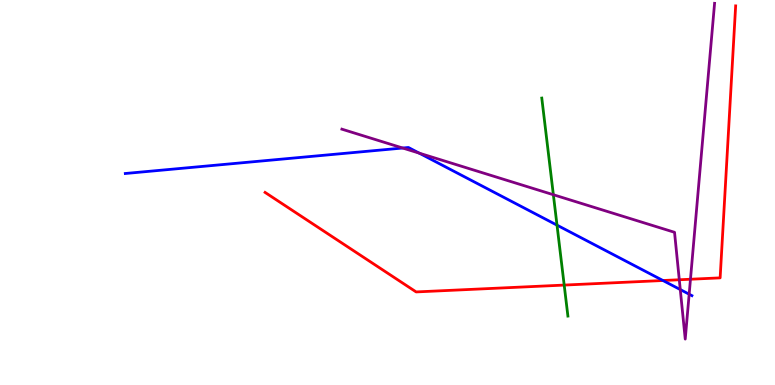[{'lines': ['blue', 'red'], 'intersections': [{'x': 8.55, 'y': 2.71}]}, {'lines': ['green', 'red'], 'intersections': [{'x': 7.28, 'y': 2.6}]}, {'lines': ['purple', 'red'], 'intersections': [{'x': 8.77, 'y': 2.73}, {'x': 8.91, 'y': 2.75}]}, {'lines': ['blue', 'green'], 'intersections': [{'x': 7.19, 'y': 4.15}]}, {'lines': ['blue', 'purple'], 'intersections': [{'x': 5.2, 'y': 6.16}, {'x': 5.41, 'y': 6.02}, {'x': 8.78, 'y': 2.48}, {'x': 8.89, 'y': 2.36}]}, {'lines': ['green', 'purple'], 'intersections': [{'x': 7.14, 'y': 4.94}]}]